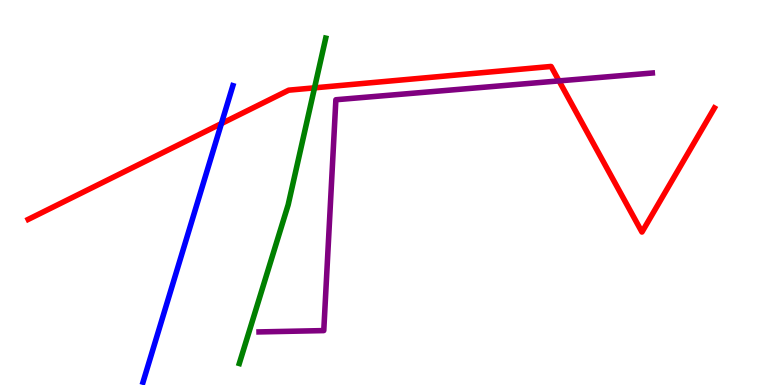[{'lines': ['blue', 'red'], 'intersections': [{'x': 2.86, 'y': 6.79}]}, {'lines': ['green', 'red'], 'intersections': [{'x': 4.06, 'y': 7.72}]}, {'lines': ['purple', 'red'], 'intersections': [{'x': 7.21, 'y': 7.9}]}, {'lines': ['blue', 'green'], 'intersections': []}, {'lines': ['blue', 'purple'], 'intersections': []}, {'lines': ['green', 'purple'], 'intersections': []}]